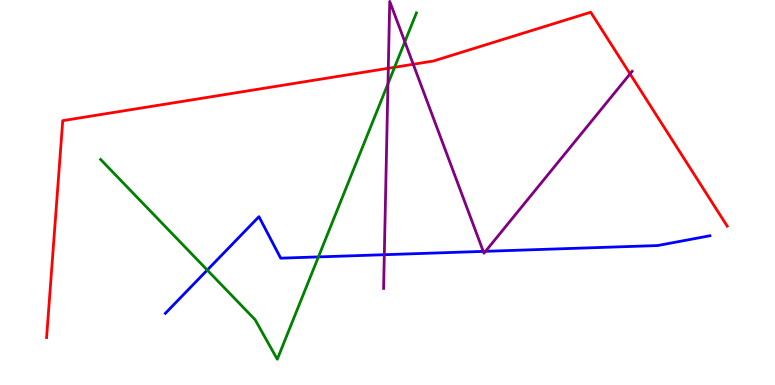[{'lines': ['blue', 'red'], 'intersections': []}, {'lines': ['green', 'red'], 'intersections': [{'x': 5.09, 'y': 8.25}]}, {'lines': ['purple', 'red'], 'intersections': [{'x': 5.01, 'y': 8.23}, {'x': 5.33, 'y': 8.33}, {'x': 8.13, 'y': 8.08}]}, {'lines': ['blue', 'green'], 'intersections': [{'x': 2.67, 'y': 2.99}, {'x': 4.11, 'y': 3.33}]}, {'lines': ['blue', 'purple'], 'intersections': [{'x': 4.96, 'y': 3.38}, {'x': 6.24, 'y': 3.47}, {'x': 6.26, 'y': 3.47}]}, {'lines': ['green', 'purple'], 'intersections': [{'x': 5.01, 'y': 7.82}, {'x': 5.22, 'y': 8.91}]}]